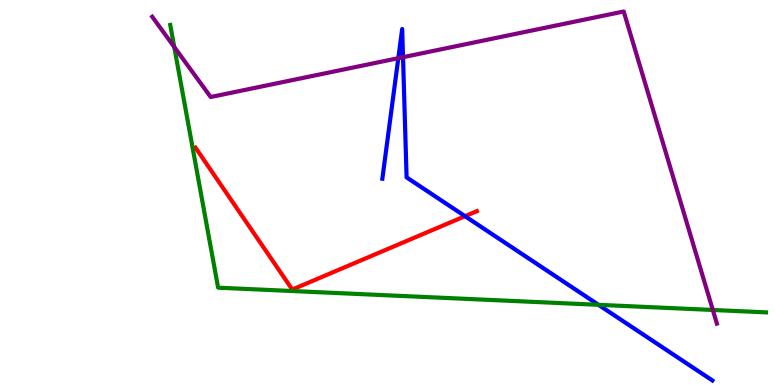[{'lines': ['blue', 'red'], 'intersections': [{'x': 6.0, 'y': 4.38}]}, {'lines': ['green', 'red'], 'intersections': []}, {'lines': ['purple', 'red'], 'intersections': []}, {'lines': ['blue', 'green'], 'intersections': [{'x': 7.72, 'y': 2.08}]}, {'lines': ['blue', 'purple'], 'intersections': [{'x': 5.14, 'y': 8.49}, {'x': 5.2, 'y': 8.51}]}, {'lines': ['green', 'purple'], 'intersections': [{'x': 2.25, 'y': 8.78}, {'x': 9.2, 'y': 1.95}]}]